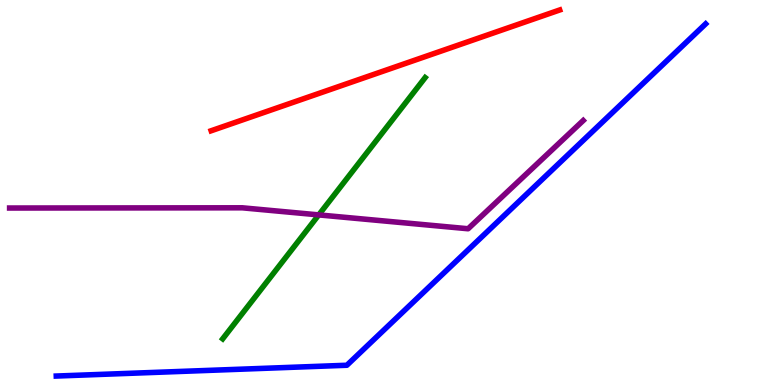[{'lines': ['blue', 'red'], 'intersections': []}, {'lines': ['green', 'red'], 'intersections': []}, {'lines': ['purple', 'red'], 'intersections': []}, {'lines': ['blue', 'green'], 'intersections': []}, {'lines': ['blue', 'purple'], 'intersections': []}, {'lines': ['green', 'purple'], 'intersections': [{'x': 4.11, 'y': 4.42}]}]